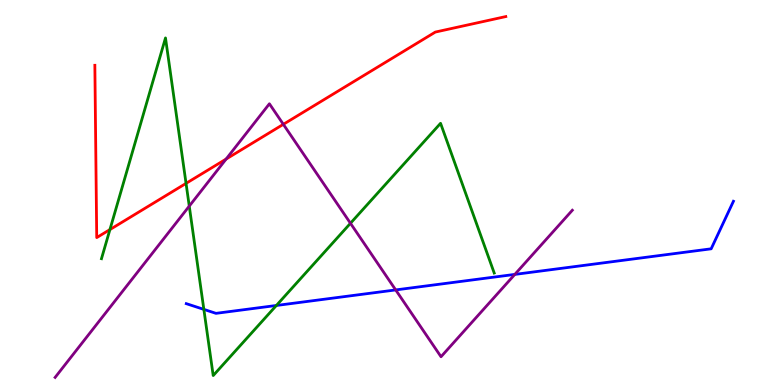[{'lines': ['blue', 'red'], 'intersections': []}, {'lines': ['green', 'red'], 'intersections': [{'x': 1.42, 'y': 4.04}, {'x': 2.4, 'y': 5.24}]}, {'lines': ['purple', 'red'], 'intersections': [{'x': 2.92, 'y': 5.87}, {'x': 3.66, 'y': 6.77}]}, {'lines': ['blue', 'green'], 'intersections': [{'x': 2.63, 'y': 1.96}, {'x': 3.57, 'y': 2.07}]}, {'lines': ['blue', 'purple'], 'intersections': [{'x': 5.11, 'y': 2.47}, {'x': 6.64, 'y': 2.87}]}, {'lines': ['green', 'purple'], 'intersections': [{'x': 2.44, 'y': 4.65}, {'x': 4.52, 'y': 4.2}]}]